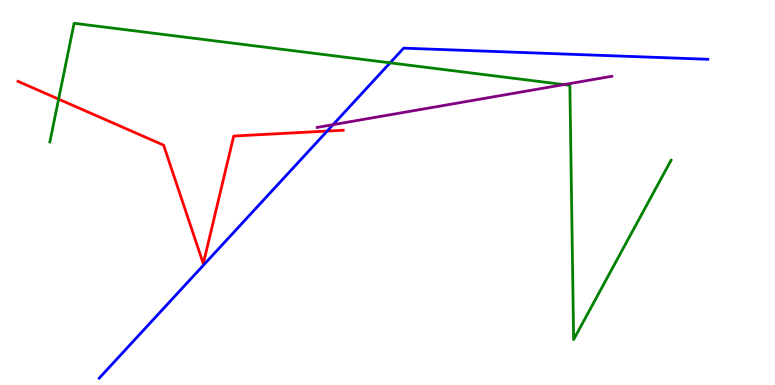[{'lines': ['blue', 'red'], 'intersections': [{'x': 4.22, 'y': 6.6}]}, {'lines': ['green', 'red'], 'intersections': [{'x': 0.756, 'y': 7.42}]}, {'lines': ['purple', 'red'], 'intersections': []}, {'lines': ['blue', 'green'], 'intersections': [{'x': 5.03, 'y': 8.37}]}, {'lines': ['blue', 'purple'], 'intersections': [{'x': 4.3, 'y': 6.76}]}, {'lines': ['green', 'purple'], 'intersections': [{'x': 7.28, 'y': 7.8}]}]